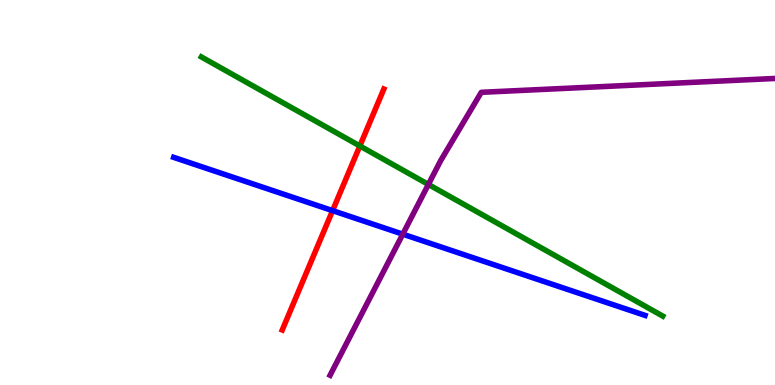[{'lines': ['blue', 'red'], 'intersections': [{'x': 4.29, 'y': 4.53}]}, {'lines': ['green', 'red'], 'intersections': [{'x': 4.64, 'y': 6.21}]}, {'lines': ['purple', 'red'], 'intersections': []}, {'lines': ['blue', 'green'], 'intersections': []}, {'lines': ['blue', 'purple'], 'intersections': [{'x': 5.2, 'y': 3.92}]}, {'lines': ['green', 'purple'], 'intersections': [{'x': 5.53, 'y': 5.21}]}]